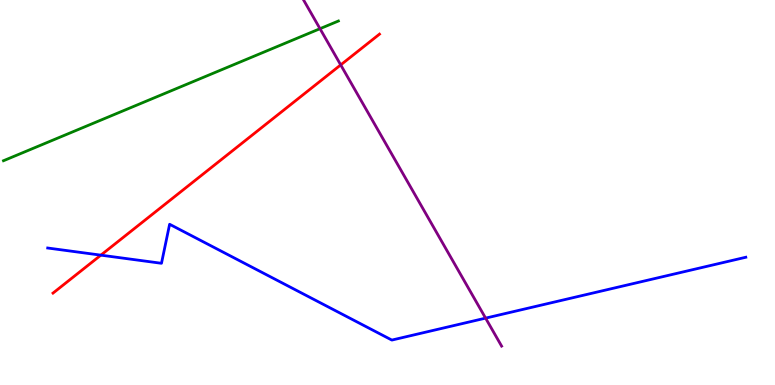[{'lines': ['blue', 'red'], 'intersections': [{'x': 1.3, 'y': 3.37}]}, {'lines': ['green', 'red'], 'intersections': []}, {'lines': ['purple', 'red'], 'intersections': [{'x': 4.4, 'y': 8.31}]}, {'lines': ['blue', 'green'], 'intersections': []}, {'lines': ['blue', 'purple'], 'intersections': [{'x': 6.27, 'y': 1.74}]}, {'lines': ['green', 'purple'], 'intersections': [{'x': 4.13, 'y': 9.25}]}]